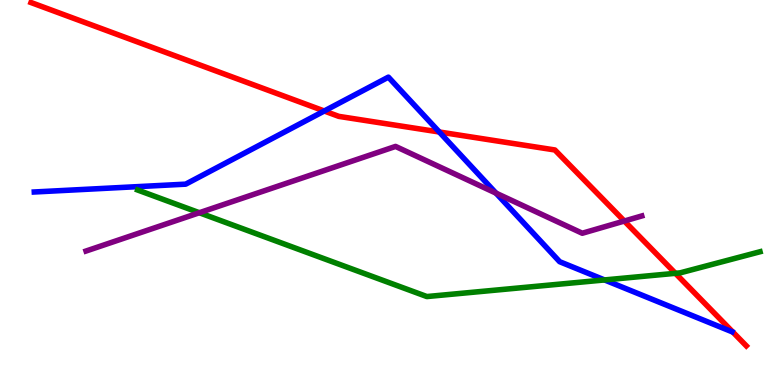[{'lines': ['blue', 'red'], 'intersections': [{'x': 4.18, 'y': 7.12}, {'x': 5.67, 'y': 6.57}]}, {'lines': ['green', 'red'], 'intersections': [{'x': 8.72, 'y': 2.9}]}, {'lines': ['purple', 'red'], 'intersections': [{'x': 8.06, 'y': 4.26}]}, {'lines': ['blue', 'green'], 'intersections': [{'x': 7.8, 'y': 2.73}]}, {'lines': ['blue', 'purple'], 'intersections': [{'x': 6.4, 'y': 4.98}]}, {'lines': ['green', 'purple'], 'intersections': [{'x': 2.57, 'y': 4.47}]}]